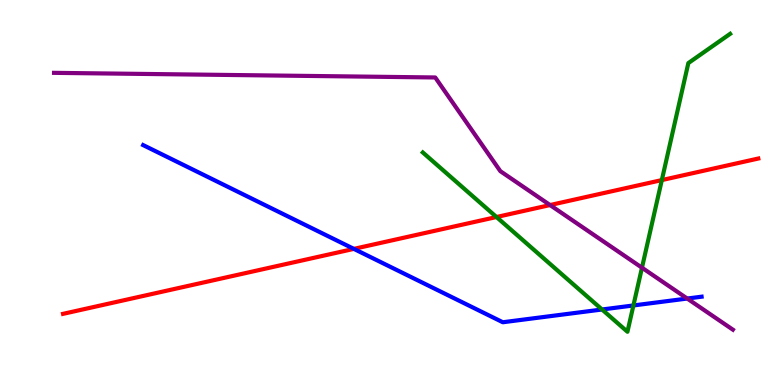[{'lines': ['blue', 'red'], 'intersections': [{'x': 4.57, 'y': 3.54}]}, {'lines': ['green', 'red'], 'intersections': [{'x': 6.41, 'y': 4.36}, {'x': 8.54, 'y': 5.32}]}, {'lines': ['purple', 'red'], 'intersections': [{'x': 7.1, 'y': 4.67}]}, {'lines': ['blue', 'green'], 'intersections': [{'x': 7.77, 'y': 1.96}, {'x': 8.17, 'y': 2.07}]}, {'lines': ['blue', 'purple'], 'intersections': [{'x': 8.87, 'y': 2.25}]}, {'lines': ['green', 'purple'], 'intersections': [{'x': 8.28, 'y': 3.05}]}]